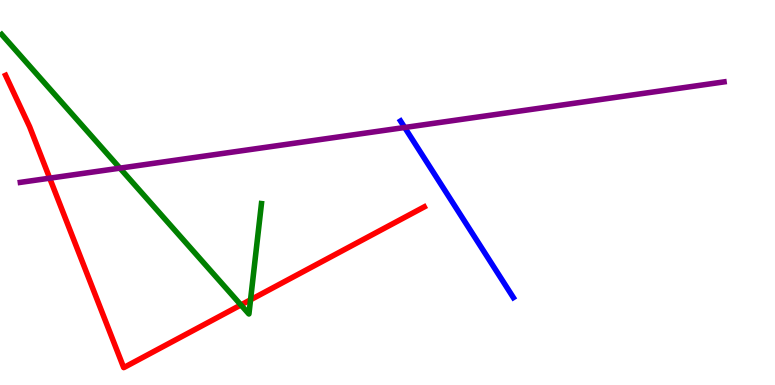[{'lines': ['blue', 'red'], 'intersections': []}, {'lines': ['green', 'red'], 'intersections': [{'x': 3.11, 'y': 2.08}, {'x': 3.23, 'y': 2.21}]}, {'lines': ['purple', 'red'], 'intersections': [{'x': 0.641, 'y': 5.37}]}, {'lines': ['blue', 'green'], 'intersections': []}, {'lines': ['blue', 'purple'], 'intersections': [{'x': 5.22, 'y': 6.69}]}, {'lines': ['green', 'purple'], 'intersections': [{'x': 1.55, 'y': 5.63}]}]